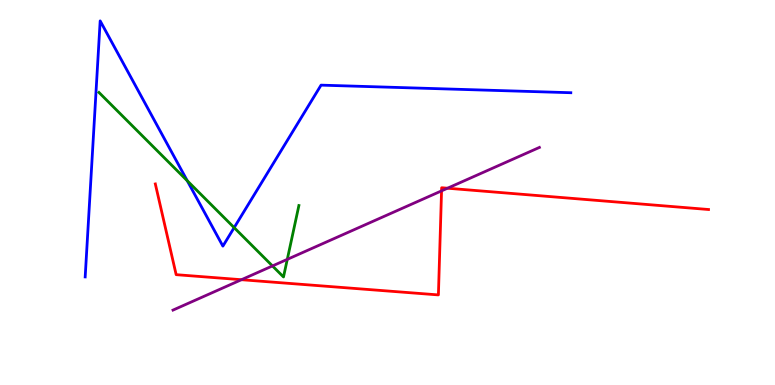[{'lines': ['blue', 'red'], 'intersections': []}, {'lines': ['green', 'red'], 'intersections': []}, {'lines': ['purple', 'red'], 'intersections': [{'x': 3.12, 'y': 2.73}, {'x': 5.7, 'y': 5.04}, {'x': 5.77, 'y': 5.11}]}, {'lines': ['blue', 'green'], 'intersections': [{'x': 2.42, 'y': 5.31}, {'x': 3.02, 'y': 4.09}]}, {'lines': ['blue', 'purple'], 'intersections': []}, {'lines': ['green', 'purple'], 'intersections': [{'x': 3.52, 'y': 3.09}, {'x': 3.71, 'y': 3.26}]}]